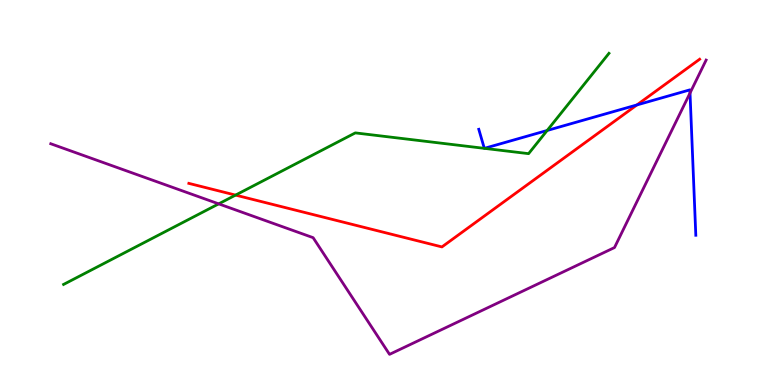[{'lines': ['blue', 'red'], 'intersections': [{'x': 8.22, 'y': 7.27}]}, {'lines': ['green', 'red'], 'intersections': [{'x': 3.04, 'y': 4.93}]}, {'lines': ['purple', 'red'], 'intersections': []}, {'lines': ['blue', 'green'], 'intersections': [{'x': 6.25, 'y': 6.15}, {'x': 6.25, 'y': 6.15}, {'x': 7.06, 'y': 6.61}]}, {'lines': ['blue', 'purple'], 'intersections': [{'x': 8.9, 'y': 7.58}]}, {'lines': ['green', 'purple'], 'intersections': [{'x': 2.82, 'y': 4.7}]}]